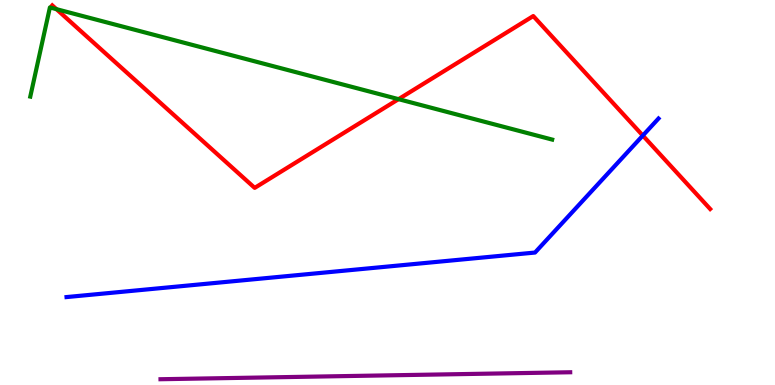[{'lines': ['blue', 'red'], 'intersections': [{'x': 8.29, 'y': 6.48}]}, {'lines': ['green', 'red'], 'intersections': [{'x': 0.728, 'y': 9.76}, {'x': 5.14, 'y': 7.42}]}, {'lines': ['purple', 'red'], 'intersections': []}, {'lines': ['blue', 'green'], 'intersections': []}, {'lines': ['blue', 'purple'], 'intersections': []}, {'lines': ['green', 'purple'], 'intersections': []}]